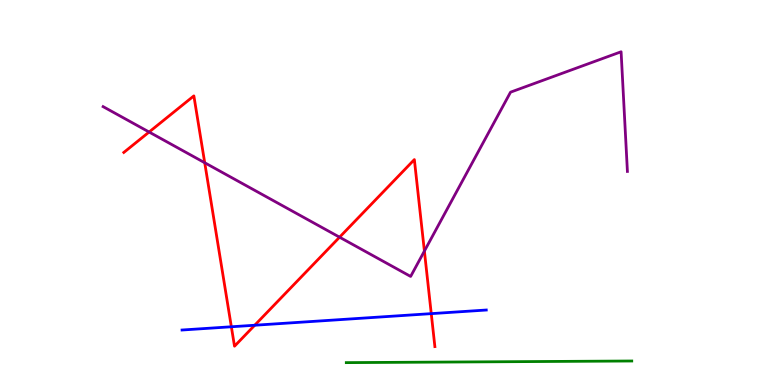[{'lines': ['blue', 'red'], 'intersections': [{'x': 2.99, 'y': 1.51}, {'x': 3.29, 'y': 1.55}, {'x': 5.56, 'y': 1.85}]}, {'lines': ['green', 'red'], 'intersections': []}, {'lines': ['purple', 'red'], 'intersections': [{'x': 1.92, 'y': 6.57}, {'x': 2.64, 'y': 5.77}, {'x': 4.38, 'y': 3.84}, {'x': 5.48, 'y': 3.48}]}, {'lines': ['blue', 'green'], 'intersections': []}, {'lines': ['blue', 'purple'], 'intersections': []}, {'lines': ['green', 'purple'], 'intersections': []}]